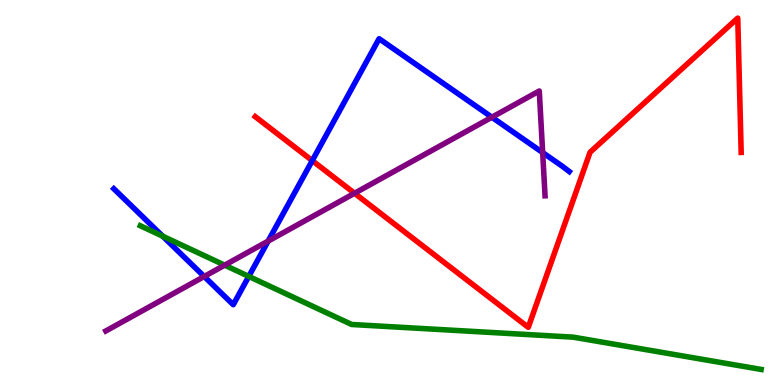[{'lines': ['blue', 'red'], 'intersections': [{'x': 4.03, 'y': 5.83}]}, {'lines': ['green', 'red'], 'intersections': []}, {'lines': ['purple', 'red'], 'intersections': [{'x': 4.57, 'y': 4.98}]}, {'lines': ['blue', 'green'], 'intersections': [{'x': 2.1, 'y': 3.86}, {'x': 3.21, 'y': 2.82}]}, {'lines': ['blue', 'purple'], 'intersections': [{'x': 2.63, 'y': 2.82}, {'x': 3.46, 'y': 3.74}, {'x': 6.35, 'y': 6.96}, {'x': 7.0, 'y': 6.04}]}, {'lines': ['green', 'purple'], 'intersections': [{'x': 2.9, 'y': 3.11}]}]